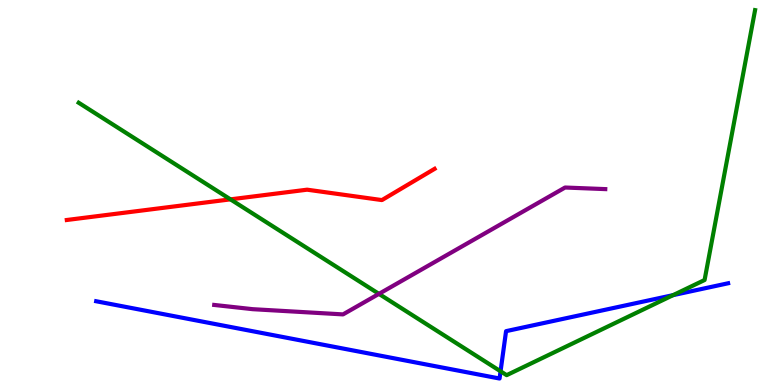[{'lines': ['blue', 'red'], 'intersections': []}, {'lines': ['green', 'red'], 'intersections': [{'x': 2.97, 'y': 4.82}]}, {'lines': ['purple', 'red'], 'intersections': []}, {'lines': ['blue', 'green'], 'intersections': [{'x': 6.46, 'y': 0.356}, {'x': 8.69, 'y': 2.33}]}, {'lines': ['blue', 'purple'], 'intersections': []}, {'lines': ['green', 'purple'], 'intersections': [{'x': 4.89, 'y': 2.37}]}]